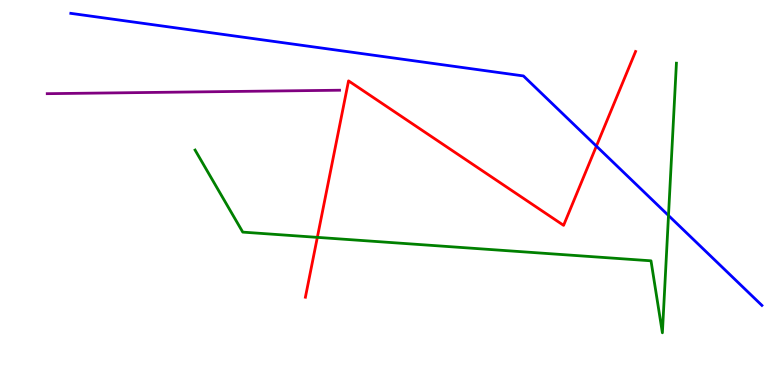[{'lines': ['blue', 'red'], 'intersections': [{'x': 7.7, 'y': 6.2}]}, {'lines': ['green', 'red'], 'intersections': [{'x': 4.09, 'y': 3.83}]}, {'lines': ['purple', 'red'], 'intersections': []}, {'lines': ['blue', 'green'], 'intersections': [{'x': 8.63, 'y': 4.4}]}, {'lines': ['blue', 'purple'], 'intersections': []}, {'lines': ['green', 'purple'], 'intersections': []}]